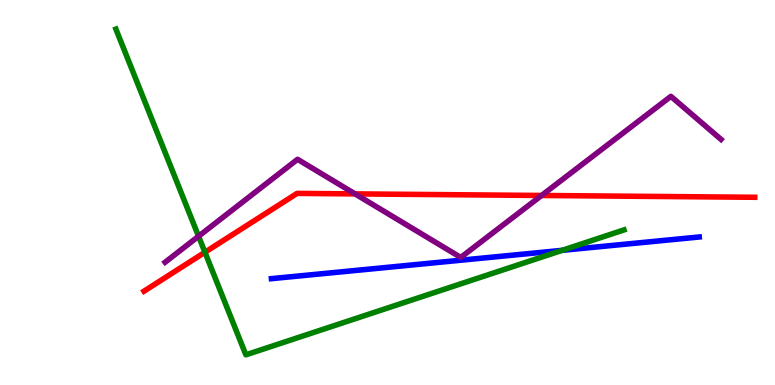[{'lines': ['blue', 'red'], 'intersections': []}, {'lines': ['green', 'red'], 'intersections': [{'x': 2.64, 'y': 3.45}]}, {'lines': ['purple', 'red'], 'intersections': [{'x': 4.58, 'y': 4.96}, {'x': 6.99, 'y': 4.92}]}, {'lines': ['blue', 'green'], 'intersections': [{'x': 7.25, 'y': 3.5}]}, {'lines': ['blue', 'purple'], 'intersections': []}, {'lines': ['green', 'purple'], 'intersections': [{'x': 2.56, 'y': 3.86}]}]